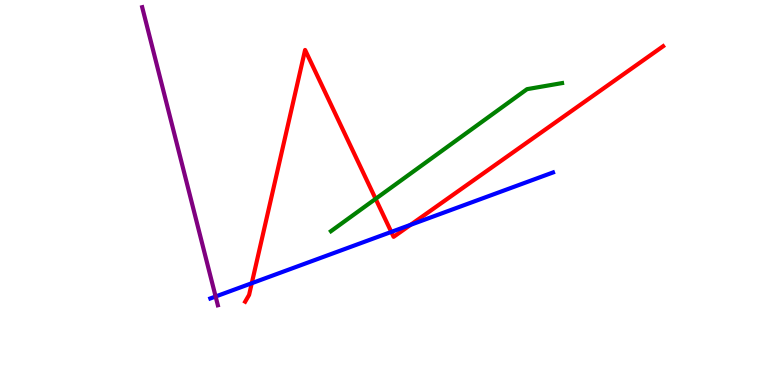[{'lines': ['blue', 'red'], 'intersections': [{'x': 3.25, 'y': 2.64}, {'x': 5.05, 'y': 3.98}, {'x': 5.3, 'y': 4.16}]}, {'lines': ['green', 'red'], 'intersections': [{'x': 4.85, 'y': 4.84}]}, {'lines': ['purple', 'red'], 'intersections': []}, {'lines': ['blue', 'green'], 'intersections': []}, {'lines': ['blue', 'purple'], 'intersections': [{'x': 2.78, 'y': 2.3}]}, {'lines': ['green', 'purple'], 'intersections': []}]